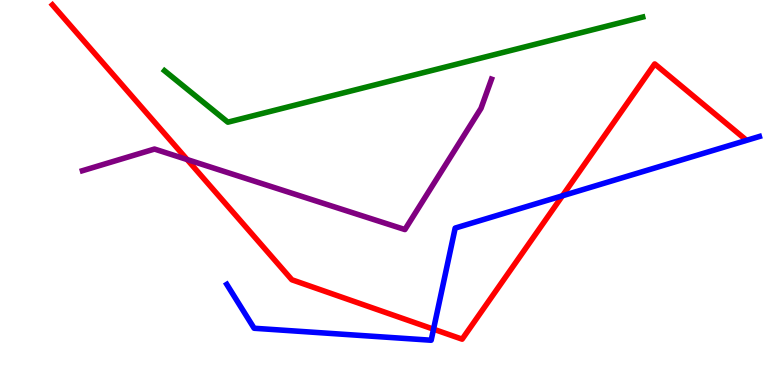[{'lines': ['blue', 'red'], 'intersections': [{'x': 5.59, 'y': 1.45}, {'x': 7.26, 'y': 4.91}]}, {'lines': ['green', 'red'], 'intersections': []}, {'lines': ['purple', 'red'], 'intersections': [{'x': 2.41, 'y': 5.86}]}, {'lines': ['blue', 'green'], 'intersections': []}, {'lines': ['blue', 'purple'], 'intersections': []}, {'lines': ['green', 'purple'], 'intersections': []}]